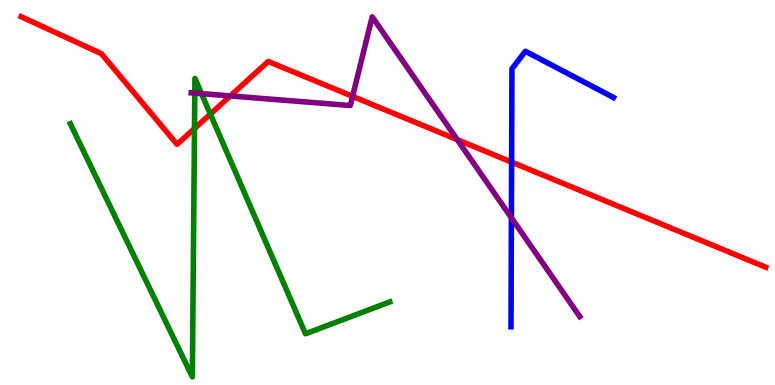[{'lines': ['blue', 'red'], 'intersections': [{'x': 6.6, 'y': 5.79}]}, {'lines': ['green', 'red'], 'intersections': [{'x': 2.51, 'y': 6.66}, {'x': 2.71, 'y': 7.04}]}, {'lines': ['purple', 'red'], 'intersections': [{'x': 2.97, 'y': 7.51}, {'x': 4.55, 'y': 7.5}, {'x': 5.9, 'y': 6.37}]}, {'lines': ['blue', 'green'], 'intersections': []}, {'lines': ['blue', 'purple'], 'intersections': [{'x': 6.6, 'y': 4.34}]}, {'lines': ['green', 'purple'], 'intersections': [{'x': 2.51, 'y': 7.58}, {'x': 2.6, 'y': 7.57}]}]